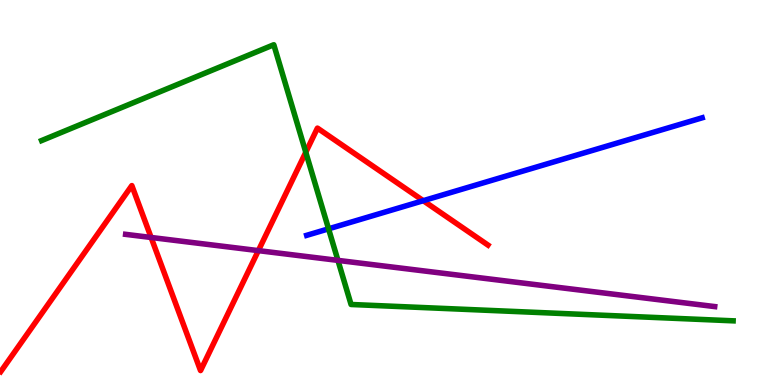[{'lines': ['blue', 'red'], 'intersections': [{'x': 5.46, 'y': 4.79}]}, {'lines': ['green', 'red'], 'intersections': [{'x': 3.95, 'y': 6.05}]}, {'lines': ['purple', 'red'], 'intersections': [{'x': 1.95, 'y': 3.83}, {'x': 3.33, 'y': 3.49}]}, {'lines': ['blue', 'green'], 'intersections': [{'x': 4.24, 'y': 4.06}]}, {'lines': ['blue', 'purple'], 'intersections': []}, {'lines': ['green', 'purple'], 'intersections': [{'x': 4.36, 'y': 3.24}]}]